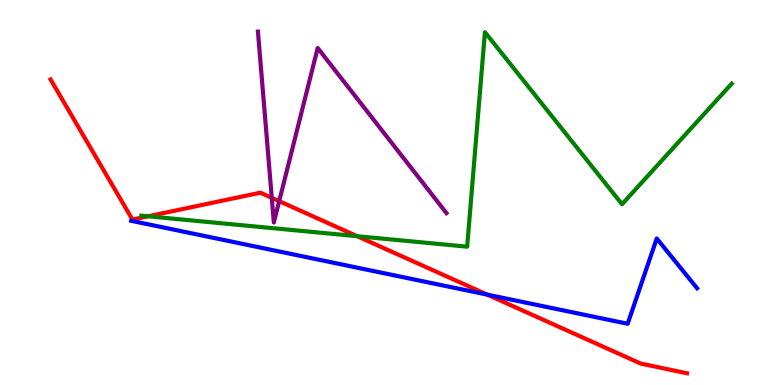[{'lines': ['blue', 'red'], 'intersections': [{'x': 6.29, 'y': 2.35}]}, {'lines': ['green', 'red'], 'intersections': [{'x': 1.91, 'y': 4.38}, {'x': 4.61, 'y': 3.86}]}, {'lines': ['purple', 'red'], 'intersections': [{'x': 3.51, 'y': 4.86}, {'x': 3.6, 'y': 4.77}]}, {'lines': ['blue', 'green'], 'intersections': []}, {'lines': ['blue', 'purple'], 'intersections': []}, {'lines': ['green', 'purple'], 'intersections': []}]